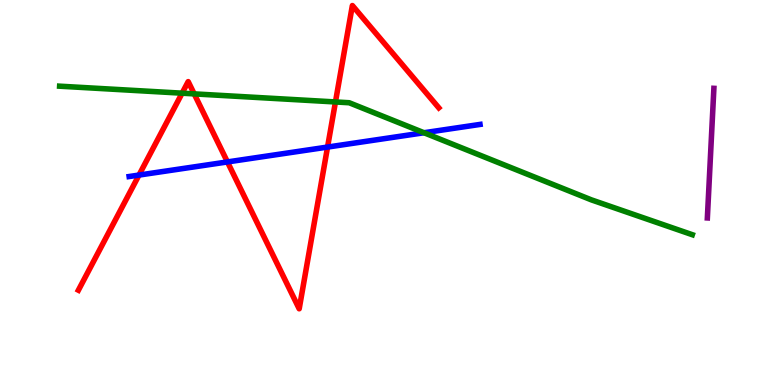[{'lines': ['blue', 'red'], 'intersections': [{'x': 1.79, 'y': 5.45}, {'x': 2.93, 'y': 5.79}, {'x': 4.23, 'y': 6.18}]}, {'lines': ['green', 'red'], 'intersections': [{'x': 2.35, 'y': 7.58}, {'x': 2.51, 'y': 7.56}, {'x': 4.33, 'y': 7.35}]}, {'lines': ['purple', 'red'], 'intersections': []}, {'lines': ['blue', 'green'], 'intersections': [{'x': 5.47, 'y': 6.55}]}, {'lines': ['blue', 'purple'], 'intersections': []}, {'lines': ['green', 'purple'], 'intersections': []}]